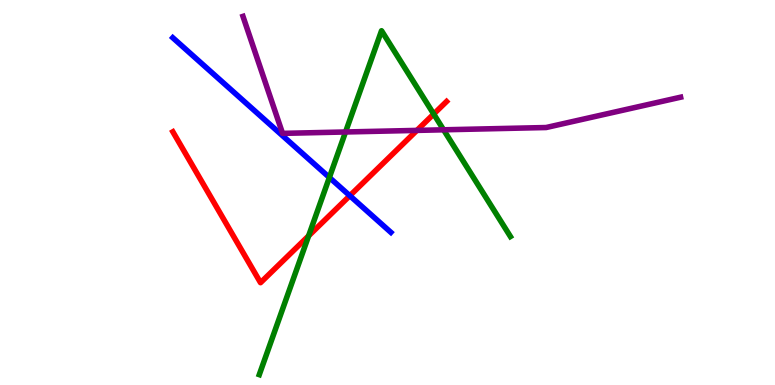[{'lines': ['blue', 'red'], 'intersections': [{'x': 4.51, 'y': 4.92}]}, {'lines': ['green', 'red'], 'intersections': [{'x': 3.98, 'y': 3.87}, {'x': 5.6, 'y': 7.04}]}, {'lines': ['purple', 'red'], 'intersections': [{'x': 5.38, 'y': 6.61}]}, {'lines': ['blue', 'green'], 'intersections': [{'x': 4.25, 'y': 5.39}]}, {'lines': ['blue', 'purple'], 'intersections': []}, {'lines': ['green', 'purple'], 'intersections': [{'x': 4.46, 'y': 6.57}, {'x': 5.72, 'y': 6.63}]}]